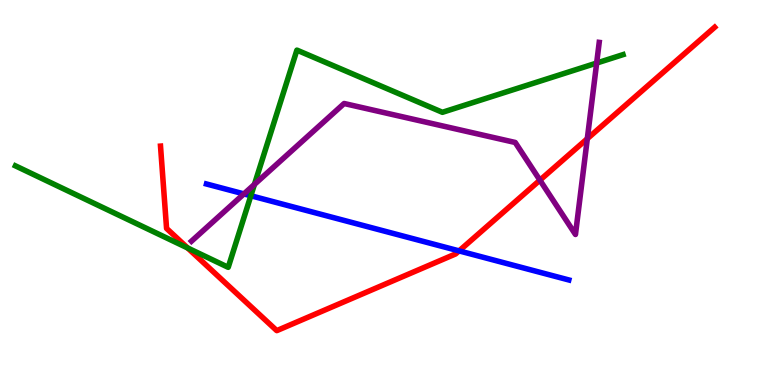[{'lines': ['blue', 'red'], 'intersections': [{'x': 5.92, 'y': 3.48}]}, {'lines': ['green', 'red'], 'intersections': [{'x': 2.42, 'y': 3.56}]}, {'lines': ['purple', 'red'], 'intersections': [{'x': 6.97, 'y': 5.32}, {'x': 7.58, 'y': 6.4}]}, {'lines': ['blue', 'green'], 'intersections': [{'x': 3.24, 'y': 4.92}]}, {'lines': ['blue', 'purple'], 'intersections': [{'x': 3.15, 'y': 4.96}]}, {'lines': ['green', 'purple'], 'intersections': [{'x': 3.28, 'y': 5.21}, {'x': 7.7, 'y': 8.36}]}]